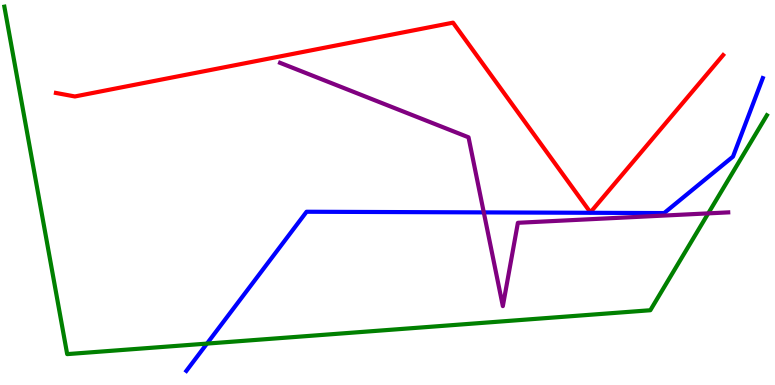[{'lines': ['blue', 'red'], 'intersections': []}, {'lines': ['green', 'red'], 'intersections': []}, {'lines': ['purple', 'red'], 'intersections': []}, {'lines': ['blue', 'green'], 'intersections': [{'x': 2.67, 'y': 1.08}]}, {'lines': ['blue', 'purple'], 'intersections': [{'x': 6.24, 'y': 4.48}]}, {'lines': ['green', 'purple'], 'intersections': [{'x': 9.14, 'y': 4.46}]}]